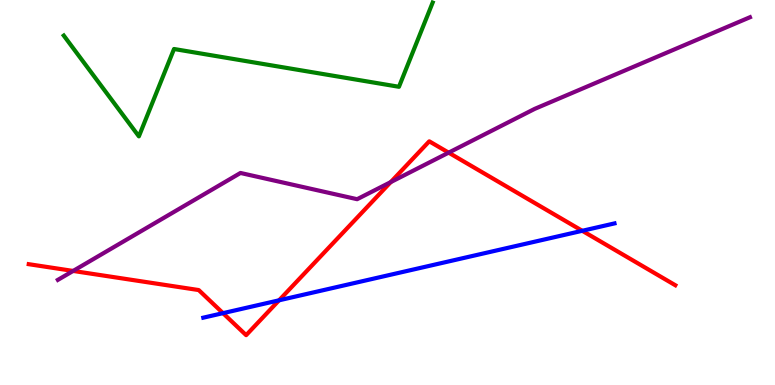[{'lines': ['blue', 'red'], 'intersections': [{'x': 2.88, 'y': 1.87}, {'x': 3.6, 'y': 2.2}, {'x': 7.51, 'y': 4.01}]}, {'lines': ['green', 'red'], 'intersections': []}, {'lines': ['purple', 'red'], 'intersections': [{'x': 0.944, 'y': 2.96}, {'x': 5.04, 'y': 5.27}, {'x': 5.79, 'y': 6.04}]}, {'lines': ['blue', 'green'], 'intersections': []}, {'lines': ['blue', 'purple'], 'intersections': []}, {'lines': ['green', 'purple'], 'intersections': []}]